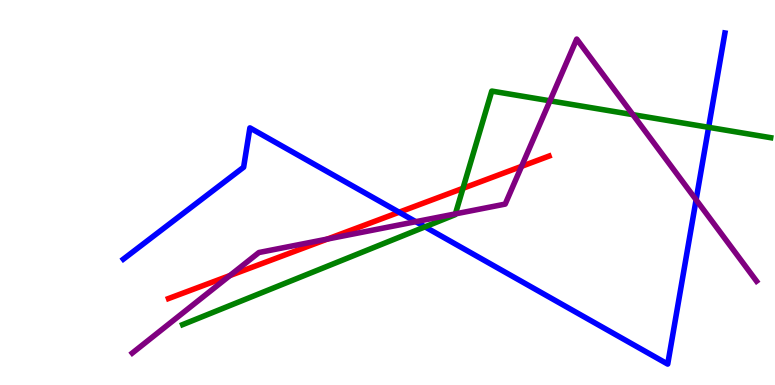[{'lines': ['blue', 'red'], 'intersections': [{'x': 5.15, 'y': 4.49}]}, {'lines': ['green', 'red'], 'intersections': [{'x': 5.97, 'y': 5.11}]}, {'lines': ['purple', 'red'], 'intersections': [{'x': 2.97, 'y': 2.84}, {'x': 4.22, 'y': 3.79}, {'x': 6.73, 'y': 5.68}]}, {'lines': ['blue', 'green'], 'intersections': [{'x': 5.48, 'y': 4.11}, {'x': 9.14, 'y': 6.69}]}, {'lines': ['blue', 'purple'], 'intersections': [{'x': 5.37, 'y': 4.24}, {'x': 8.98, 'y': 4.81}]}, {'lines': ['green', 'purple'], 'intersections': [{'x': 5.88, 'y': 4.44}, {'x': 7.1, 'y': 7.38}, {'x': 8.17, 'y': 7.02}]}]